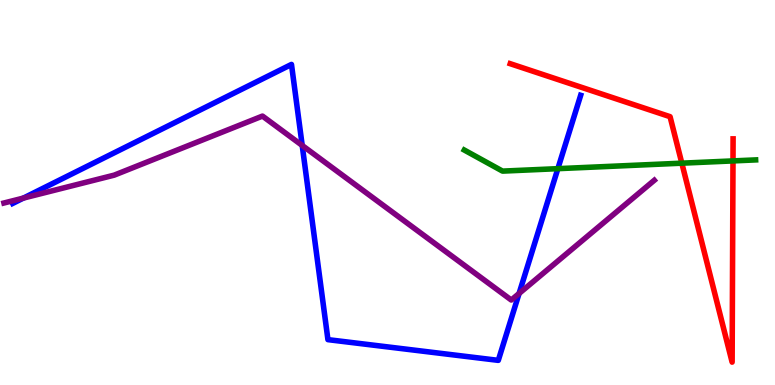[{'lines': ['blue', 'red'], 'intersections': []}, {'lines': ['green', 'red'], 'intersections': [{'x': 8.8, 'y': 5.76}, {'x': 9.46, 'y': 5.82}]}, {'lines': ['purple', 'red'], 'intersections': []}, {'lines': ['blue', 'green'], 'intersections': [{'x': 7.2, 'y': 5.62}]}, {'lines': ['blue', 'purple'], 'intersections': [{'x': 0.302, 'y': 4.85}, {'x': 3.9, 'y': 6.22}, {'x': 6.7, 'y': 2.38}]}, {'lines': ['green', 'purple'], 'intersections': []}]